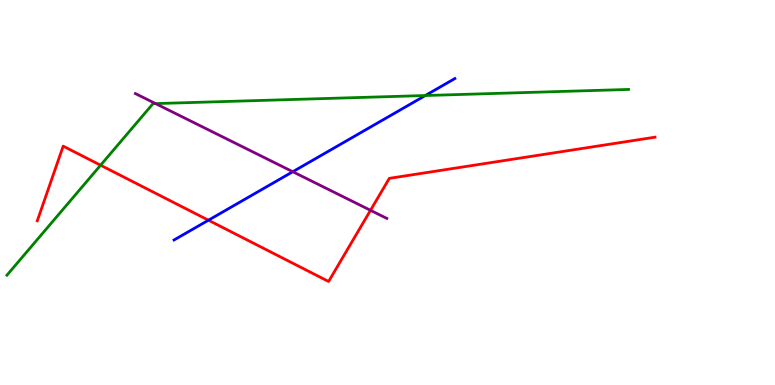[{'lines': ['blue', 'red'], 'intersections': [{'x': 2.69, 'y': 4.28}]}, {'lines': ['green', 'red'], 'intersections': [{'x': 1.3, 'y': 5.71}]}, {'lines': ['purple', 'red'], 'intersections': [{'x': 4.78, 'y': 4.54}]}, {'lines': ['blue', 'green'], 'intersections': [{'x': 5.49, 'y': 7.52}]}, {'lines': ['blue', 'purple'], 'intersections': [{'x': 3.78, 'y': 5.54}]}, {'lines': ['green', 'purple'], 'intersections': [{'x': 2.01, 'y': 7.31}]}]